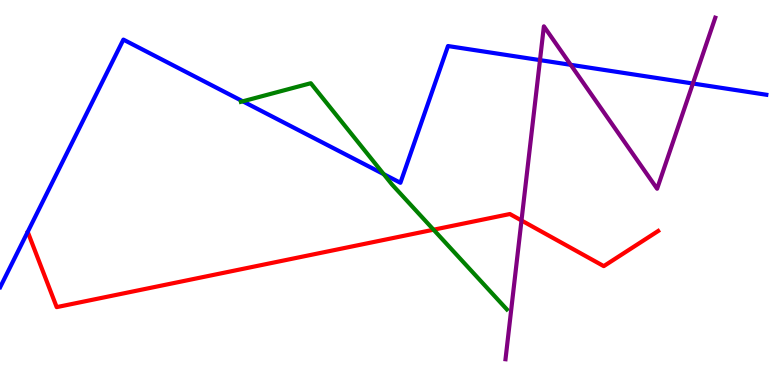[{'lines': ['blue', 'red'], 'intersections': []}, {'lines': ['green', 'red'], 'intersections': [{'x': 5.59, 'y': 4.03}]}, {'lines': ['purple', 'red'], 'intersections': [{'x': 6.73, 'y': 4.27}]}, {'lines': ['blue', 'green'], 'intersections': [{'x': 3.13, 'y': 7.37}, {'x': 4.95, 'y': 5.48}]}, {'lines': ['blue', 'purple'], 'intersections': [{'x': 6.97, 'y': 8.44}, {'x': 7.36, 'y': 8.32}, {'x': 8.94, 'y': 7.83}]}, {'lines': ['green', 'purple'], 'intersections': []}]